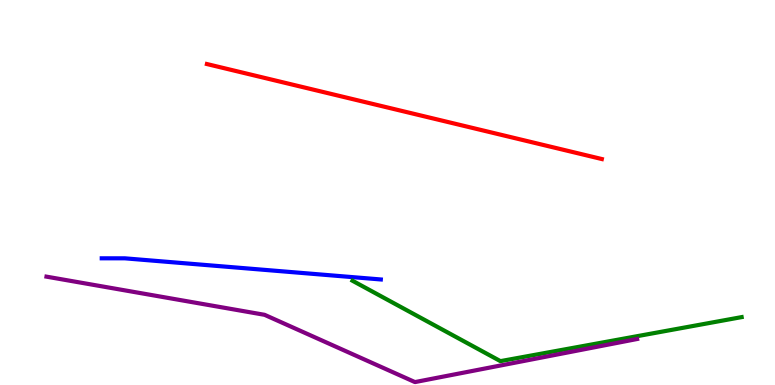[{'lines': ['blue', 'red'], 'intersections': []}, {'lines': ['green', 'red'], 'intersections': []}, {'lines': ['purple', 'red'], 'intersections': []}, {'lines': ['blue', 'green'], 'intersections': []}, {'lines': ['blue', 'purple'], 'intersections': []}, {'lines': ['green', 'purple'], 'intersections': []}]